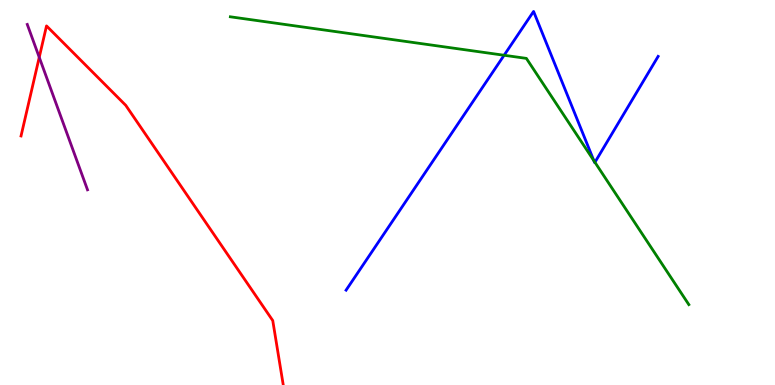[{'lines': ['blue', 'red'], 'intersections': []}, {'lines': ['green', 'red'], 'intersections': []}, {'lines': ['purple', 'red'], 'intersections': [{'x': 0.506, 'y': 8.51}]}, {'lines': ['blue', 'green'], 'intersections': [{'x': 6.5, 'y': 8.56}, {'x': 7.66, 'y': 5.83}, {'x': 7.68, 'y': 5.78}]}, {'lines': ['blue', 'purple'], 'intersections': []}, {'lines': ['green', 'purple'], 'intersections': []}]